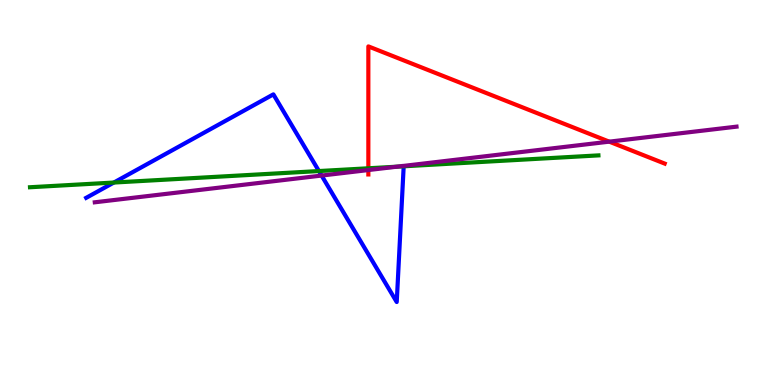[{'lines': ['blue', 'red'], 'intersections': []}, {'lines': ['green', 'red'], 'intersections': [{'x': 4.75, 'y': 5.63}]}, {'lines': ['purple', 'red'], 'intersections': [{'x': 4.75, 'y': 5.58}, {'x': 7.86, 'y': 6.32}]}, {'lines': ['blue', 'green'], 'intersections': [{'x': 1.47, 'y': 5.26}, {'x': 4.12, 'y': 5.56}, {'x': 5.21, 'y': 5.68}]}, {'lines': ['blue', 'purple'], 'intersections': [{'x': 4.15, 'y': 5.44}]}, {'lines': ['green', 'purple'], 'intersections': [{'x': 5.12, 'y': 5.67}]}]